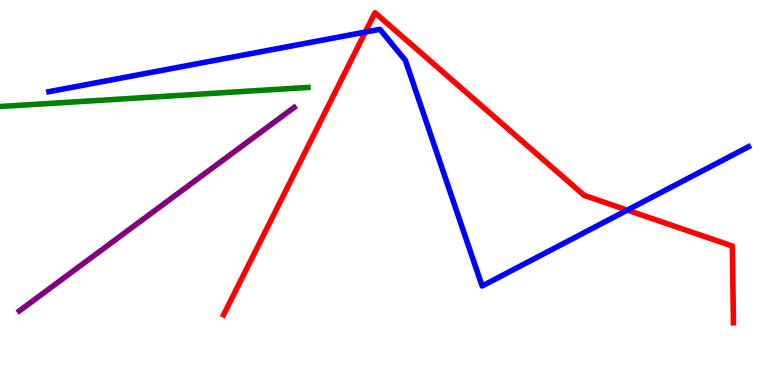[{'lines': ['blue', 'red'], 'intersections': [{'x': 4.71, 'y': 9.17}, {'x': 8.09, 'y': 4.54}]}, {'lines': ['green', 'red'], 'intersections': []}, {'lines': ['purple', 'red'], 'intersections': []}, {'lines': ['blue', 'green'], 'intersections': []}, {'lines': ['blue', 'purple'], 'intersections': []}, {'lines': ['green', 'purple'], 'intersections': []}]